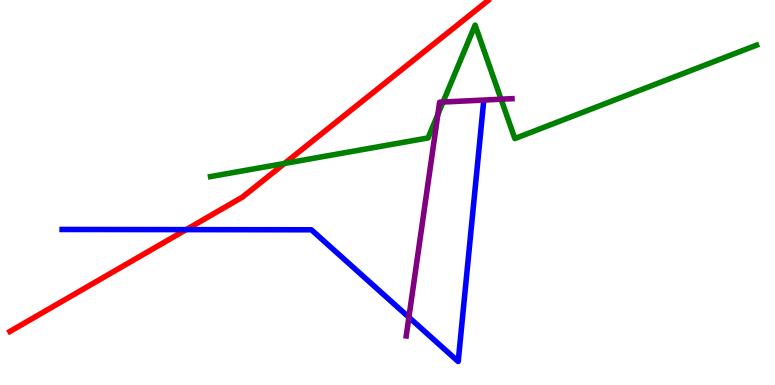[{'lines': ['blue', 'red'], 'intersections': [{'x': 2.4, 'y': 4.04}]}, {'lines': ['green', 'red'], 'intersections': [{'x': 3.67, 'y': 5.75}]}, {'lines': ['purple', 'red'], 'intersections': []}, {'lines': ['blue', 'green'], 'intersections': []}, {'lines': ['blue', 'purple'], 'intersections': [{'x': 5.28, 'y': 1.76}]}, {'lines': ['green', 'purple'], 'intersections': [{'x': 5.65, 'y': 7.03}, {'x': 5.72, 'y': 7.35}, {'x': 6.47, 'y': 7.42}]}]